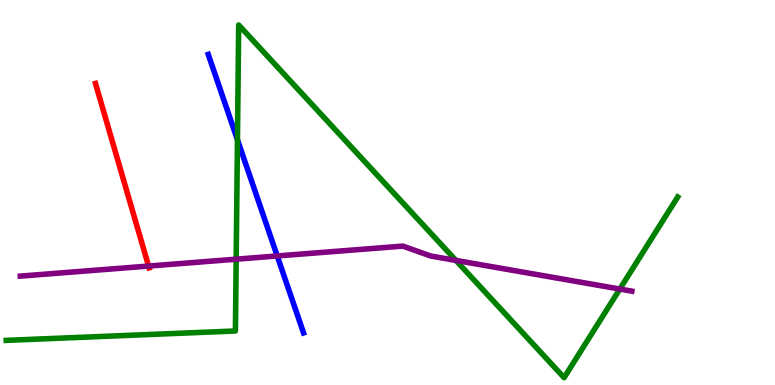[{'lines': ['blue', 'red'], 'intersections': []}, {'lines': ['green', 'red'], 'intersections': []}, {'lines': ['purple', 'red'], 'intersections': [{'x': 1.92, 'y': 3.09}]}, {'lines': ['blue', 'green'], 'intersections': [{'x': 3.06, 'y': 6.37}]}, {'lines': ['blue', 'purple'], 'intersections': [{'x': 3.58, 'y': 3.35}]}, {'lines': ['green', 'purple'], 'intersections': [{'x': 3.05, 'y': 3.27}, {'x': 5.88, 'y': 3.24}, {'x': 8.0, 'y': 2.49}]}]